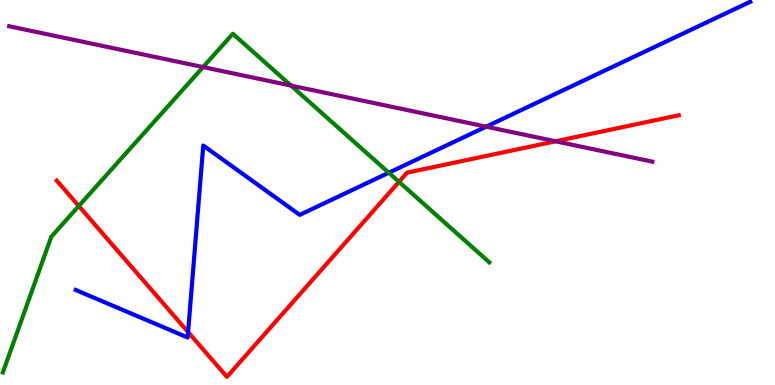[{'lines': ['blue', 'red'], 'intersections': [{'x': 2.43, 'y': 1.37}]}, {'lines': ['green', 'red'], 'intersections': [{'x': 1.02, 'y': 4.65}, {'x': 5.15, 'y': 5.28}]}, {'lines': ['purple', 'red'], 'intersections': [{'x': 7.17, 'y': 6.33}]}, {'lines': ['blue', 'green'], 'intersections': [{'x': 5.02, 'y': 5.51}]}, {'lines': ['blue', 'purple'], 'intersections': [{'x': 6.27, 'y': 6.71}]}, {'lines': ['green', 'purple'], 'intersections': [{'x': 2.62, 'y': 8.26}, {'x': 3.76, 'y': 7.78}]}]